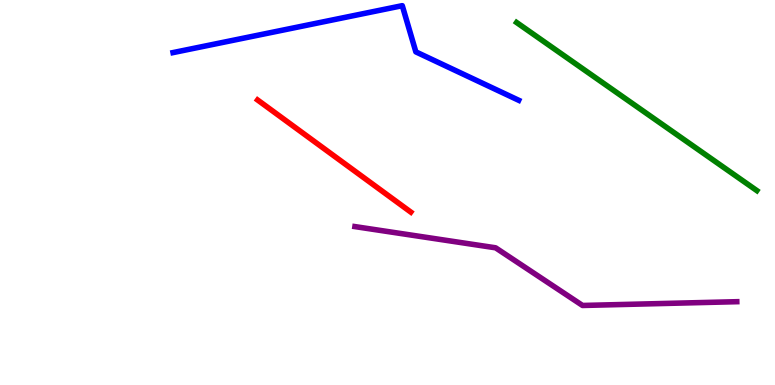[{'lines': ['blue', 'red'], 'intersections': []}, {'lines': ['green', 'red'], 'intersections': []}, {'lines': ['purple', 'red'], 'intersections': []}, {'lines': ['blue', 'green'], 'intersections': []}, {'lines': ['blue', 'purple'], 'intersections': []}, {'lines': ['green', 'purple'], 'intersections': []}]